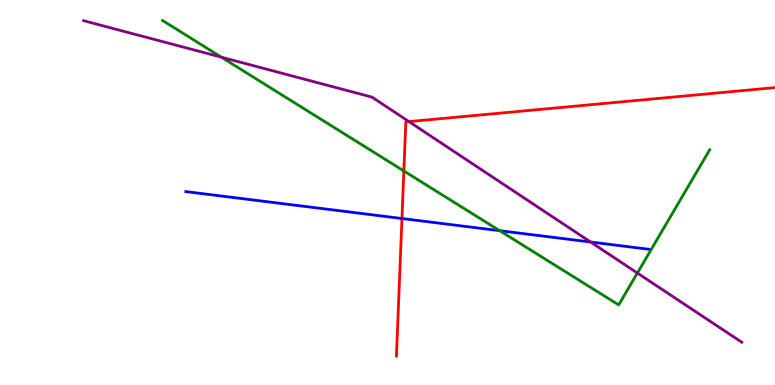[{'lines': ['blue', 'red'], 'intersections': [{'x': 5.19, 'y': 4.32}]}, {'lines': ['green', 'red'], 'intersections': [{'x': 5.21, 'y': 5.56}]}, {'lines': ['purple', 'red'], 'intersections': [{'x': 5.28, 'y': 6.84}]}, {'lines': ['blue', 'green'], 'intersections': [{'x': 6.45, 'y': 4.01}]}, {'lines': ['blue', 'purple'], 'intersections': [{'x': 7.62, 'y': 3.71}]}, {'lines': ['green', 'purple'], 'intersections': [{'x': 2.86, 'y': 8.51}, {'x': 8.22, 'y': 2.91}]}]